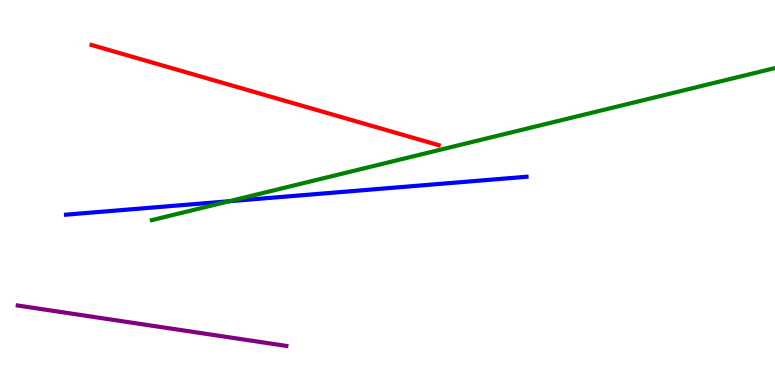[{'lines': ['blue', 'red'], 'intersections': []}, {'lines': ['green', 'red'], 'intersections': []}, {'lines': ['purple', 'red'], 'intersections': []}, {'lines': ['blue', 'green'], 'intersections': [{'x': 2.96, 'y': 4.77}]}, {'lines': ['blue', 'purple'], 'intersections': []}, {'lines': ['green', 'purple'], 'intersections': []}]